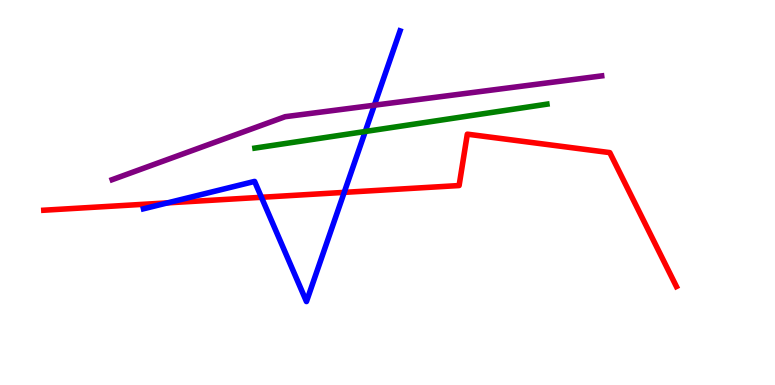[{'lines': ['blue', 'red'], 'intersections': [{'x': 2.16, 'y': 4.73}, {'x': 3.37, 'y': 4.88}, {'x': 4.44, 'y': 5.0}]}, {'lines': ['green', 'red'], 'intersections': []}, {'lines': ['purple', 'red'], 'intersections': []}, {'lines': ['blue', 'green'], 'intersections': [{'x': 4.71, 'y': 6.58}]}, {'lines': ['blue', 'purple'], 'intersections': [{'x': 4.83, 'y': 7.27}]}, {'lines': ['green', 'purple'], 'intersections': []}]